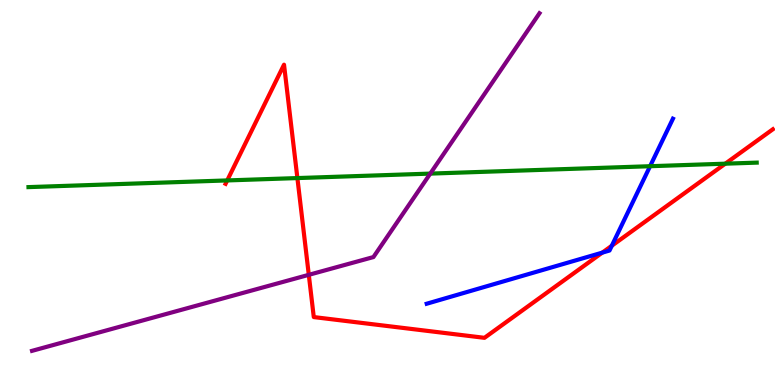[{'lines': ['blue', 'red'], 'intersections': [{'x': 7.77, 'y': 3.44}, {'x': 7.89, 'y': 3.62}]}, {'lines': ['green', 'red'], 'intersections': [{'x': 2.93, 'y': 5.31}, {'x': 3.84, 'y': 5.37}, {'x': 9.36, 'y': 5.75}]}, {'lines': ['purple', 'red'], 'intersections': [{'x': 3.98, 'y': 2.86}]}, {'lines': ['blue', 'green'], 'intersections': [{'x': 8.39, 'y': 5.68}]}, {'lines': ['blue', 'purple'], 'intersections': []}, {'lines': ['green', 'purple'], 'intersections': [{'x': 5.55, 'y': 5.49}]}]